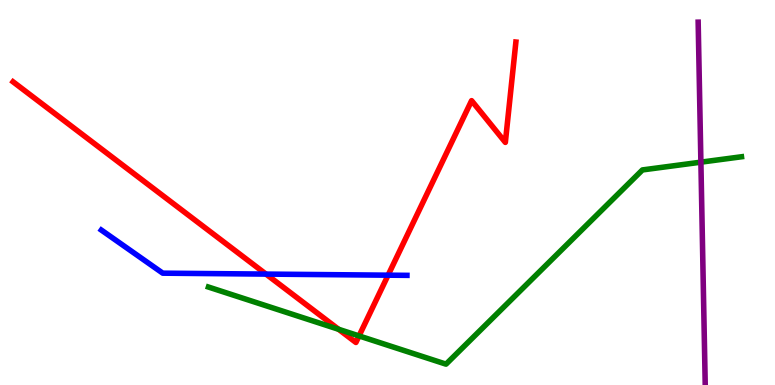[{'lines': ['blue', 'red'], 'intersections': [{'x': 3.43, 'y': 2.88}, {'x': 5.01, 'y': 2.85}]}, {'lines': ['green', 'red'], 'intersections': [{'x': 4.37, 'y': 1.45}, {'x': 4.63, 'y': 1.27}]}, {'lines': ['purple', 'red'], 'intersections': []}, {'lines': ['blue', 'green'], 'intersections': []}, {'lines': ['blue', 'purple'], 'intersections': []}, {'lines': ['green', 'purple'], 'intersections': [{'x': 9.04, 'y': 5.79}]}]